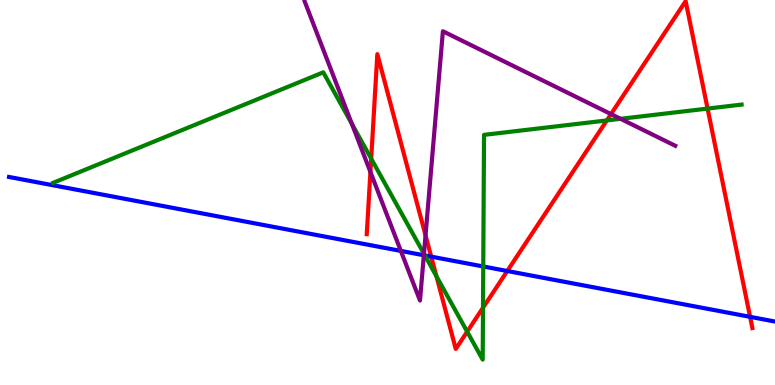[{'lines': ['blue', 'red'], 'intersections': [{'x': 5.56, 'y': 3.33}, {'x': 6.55, 'y': 2.96}, {'x': 9.68, 'y': 1.77}]}, {'lines': ['green', 'red'], 'intersections': [{'x': 4.79, 'y': 5.88}, {'x': 5.63, 'y': 2.82}, {'x': 6.03, 'y': 1.39}, {'x': 6.23, 'y': 2.01}, {'x': 7.83, 'y': 6.87}, {'x': 9.13, 'y': 7.18}]}, {'lines': ['purple', 'red'], 'intersections': [{'x': 4.78, 'y': 5.53}, {'x': 5.49, 'y': 3.89}, {'x': 7.88, 'y': 7.04}]}, {'lines': ['blue', 'green'], 'intersections': [{'x': 5.48, 'y': 3.36}, {'x': 6.24, 'y': 3.08}]}, {'lines': ['blue', 'purple'], 'intersections': [{'x': 5.17, 'y': 3.48}, {'x': 5.47, 'y': 3.37}]}, {'lines': ['green', 'purple'], 'intersections': [{'x': 4.54, 'y': 6.78}, {'x': 5.47, 'y': 3.41}, {'x': 8.01, 'y': 6.91}]}]